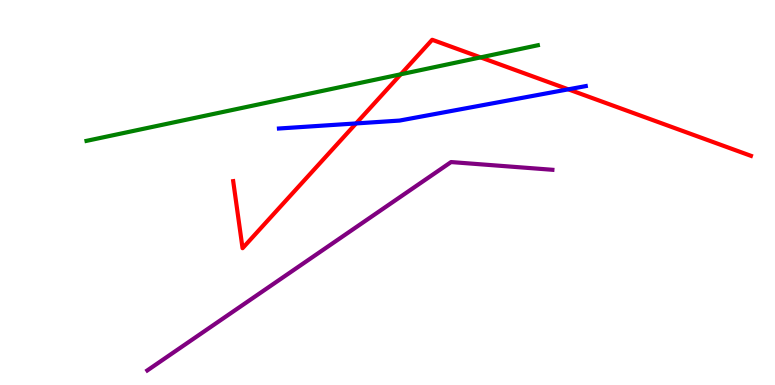[{'lines': ['blue', 'red'], 'intersections': [{'x': 4.59, 'y': 6.79}, {'x': 7.33, 'y': 7.68}]}, {'lines': ['green', 'red'], 'intersections': [{'x': 5.17, 'y': 8.07}, {'x': 6.2, 'y': 8.51}]}, {'lines': ['purple', 'red'], 'intersections': []}, {'lines': ['blue', 'green'], 'intersections': []}, {'lines': ['blue', 'purple'], 'intersections': []}, {'lines': ['green', 'purple'], 'intersections': []}]